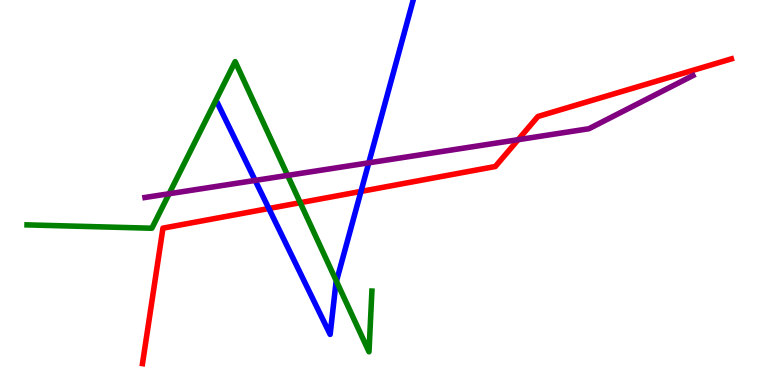[{'lines': ['blue', 'red'], 'intersections': [{'x': 3.47, 'y': 4.58}, {'x': 4.66, 'y': 5.03}]}, {'lines': ['green', 'red'], 'intersections': [{'x': 3.87, 'y': 4.74}]}, {'lines': ['purple', 'red'], 'intersections': [{'x': 6.69, 'y': 6.37}]}, {'lines': ['blue', 'green'], 'intersections': [{'x': 4.34, 'y': 2.7}]}, {'lines': ['blue', 'purple'], 'intersections': [{'x': 3.29, 'y': 5.31}, {'x': 4.76, 'y': 5.77}]}, {'lines': ['green', 'purple'], 'intersections': [{'x': 2.18, 'y': 4.97}, {'x': 3.71, 'y': 5.44}]}]